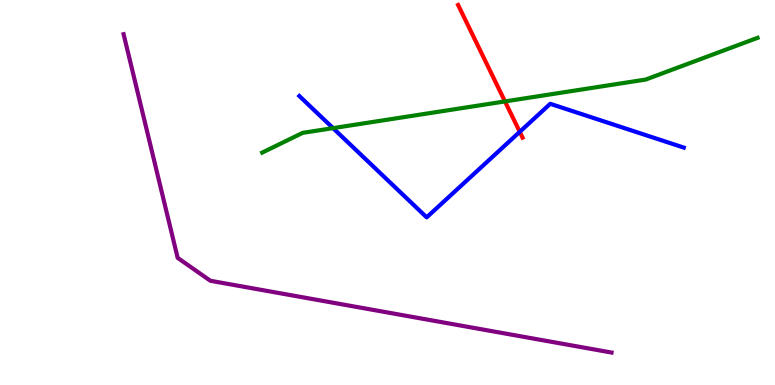[{'lines': ['blue', 'red'], 'intersections': [{'x': 6.71, 'y': 6.58}]}, {'lines': ['green', 'red'], 'intersections': [{'x': 6.52, 'y': 7.37}]}, {'lines': ['purple', 'red'], 'intersections': []}, {'lines': ['blue', 'green'], 'intersections': [{'x': 4.3, 'y': 6.67}]}, {'lines': ['blue', 'purple'], 'intersections': []}, {'lines': ['green', 'purple'], 'intersections': []}]